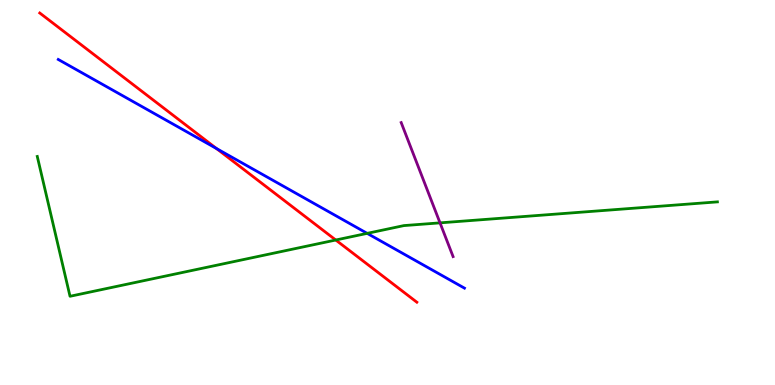[{'lines': ['blue', 'red'], 'intersections': [{'x': 2.79, 'y': 6.14}]}, {'lines': ['green', 'red'], 'intersections': [{'x': 4.33, 'y': 3.77}]}, {'lines': ['purple', 'red'], 'intersections': []}, {'lines': ['blue', 'green'], 'intersections': [{'x': 4.74, 'y': 3.94}]}, {'lines': ['blue', 'purple'], 'intersections': []}, {'lines': ['green', 'purple'], 'intersections': [{'x': 5.68, 'y': 4.21}]}]